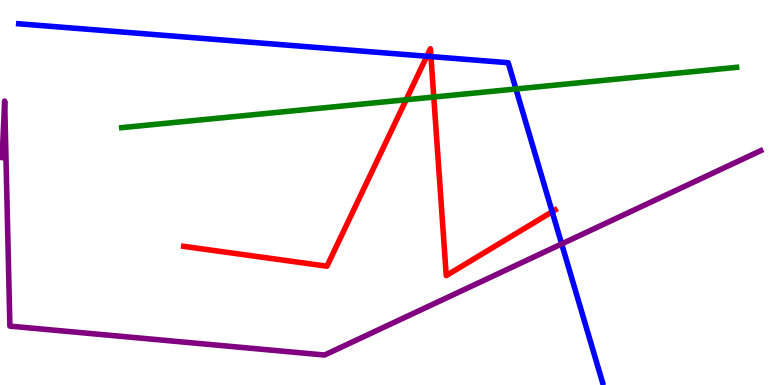[{'lines': ['blue', 'red'], 'intersections': [{'x': 5.51, 'y': 8.54}, {'x': 5.56, 'y': 8.53}, {'x': 7.12, 'y': 4.5}]}, {'lines': ['green', 'red'], 'intersections': [{'x': 5.24, 'y': 7.41}, {'x': 5.6, 'y': 7.48}]}, {'lines': ['purple', 'red'], 'intersections': []}, {'lines': ['blue', 'green'], 'intersections': [{'x': 6.66, 'y': 7.69}]}, {'lines': ['blue', 'purple'], 'intersections': [{'x': 7.25, 'y': 3.66}]}, {'lines': ['green', 'purple'], 'intersections': []}]